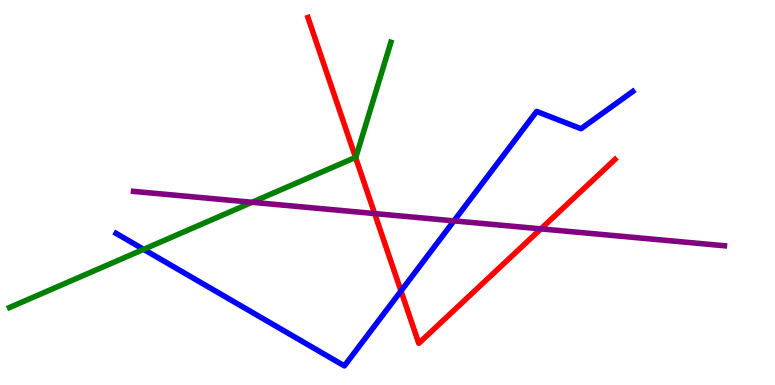[{'lines': ['blue', 'red'], 'intersections': [{'x': 5.17, 'y': 2.44}]}, {'lines': ['green', 'red'], 'intersections': [{'x': 4.59, 'y': 5.91}]}, {'lines': ['purple', 'red'], 'intersections': [{'x': 4.83, 'y': 4.45}, {'x': 6.98, 'y': 4.06}]}, {'lines': ['blue', 'green'], 'intersections': [{'x': 1.85, 'y': 3.52}]}, {'lines': ['blue', 'purple'], 'intersections': [{'x': 5.86, 'y': 4.26}]}, {'lines': ['green', 'purple'], 'intersections': [{'x': 3.25, 'y': 4.75}]}]